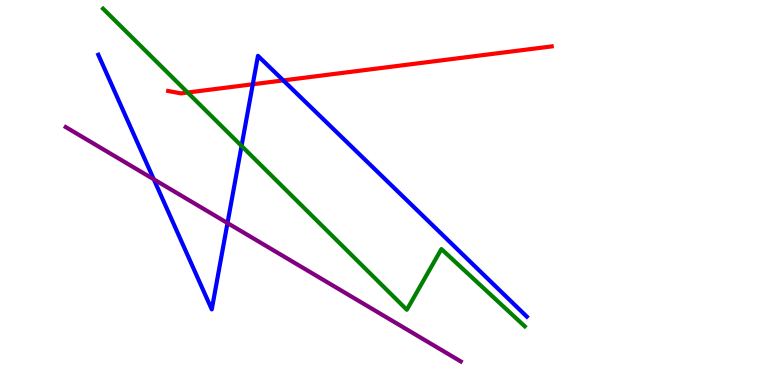[{'lines': ['blue', 'red'], 'intersections': [{'x': 3.26, 'y': 7.81}, {'x': 3.66, 'y': 7.91}]}, {'lines': ['green', 'red'], 'intersections': [{'x': 2.42, 'y': 7.6}]}, {'lines': ['purple', 'red'], 'intersections': []}, {'lines': ['blue', 'green'], 'intersections': [{'x': 3.12, 'y': 6.21}]}, {'lines': ['blue', 'purple'], 'intersections': [{'x': 1.98, 'y': 5.34}, {'x': 2.94, 'y': 4.21}]}, {'lines': ['green', 'purple'], 'intersections': []}]